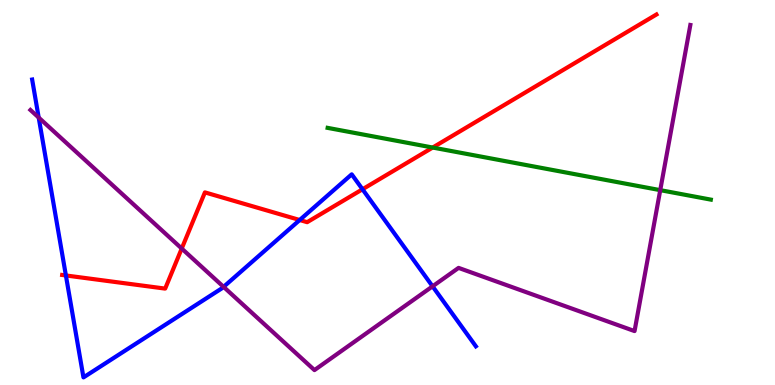[{'lines': ['blue', 'red'], 'intersections': [{'x': 0.85, 'y': 2.85}, {'x': 3.87, 'y': 4.29}, {'x': 4.68, 'y': 5.08}]}, {'lines': ['green', 'red'], 'intersections': [{'x': 5.58, 'y': 6.17}]}, {'lines': ['purple', 'red'], 'intersections': [{'x': 2.34, 'y': 3.54}]}, {'lines': ['blue', 'green'], 'intersections': []}, {'lines': ['blue', 'purple'], 'intersections': [{'x': 0.499, 'y': 6.95}, {'x': 2.88, 'y': 2.55}, {'x': 5.58, 'y': 2.56}]}, {'lines': ['green', 'purple'], 'intersections': [{'x': 8.52, 'y': 5.06}]}]